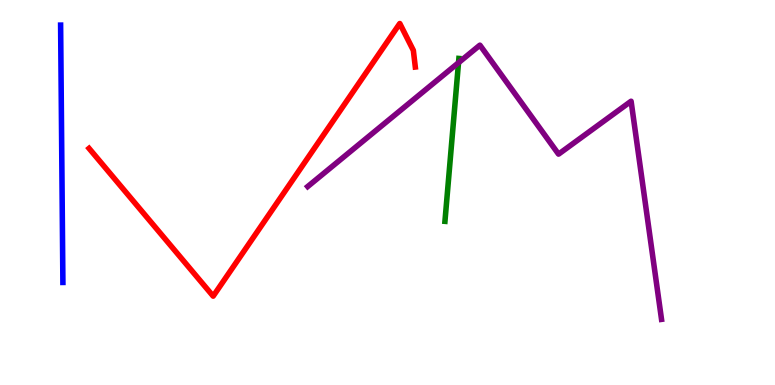[{'lines': ['blue', 'red'], 'intersections': []}, {'lines': ['green', 'red'], 'intersections': []}, {'lines': ['purple', 'red'], 'intersections': []}, {'lines': ['blue', 'green'], 'intersections': []}, {'lines': ['blue', 'purple'], 'intersections': []}, {'lines': ['green', 'purple'], 'intersections': [{'x': 5.92, 'y': 8.37}]}]